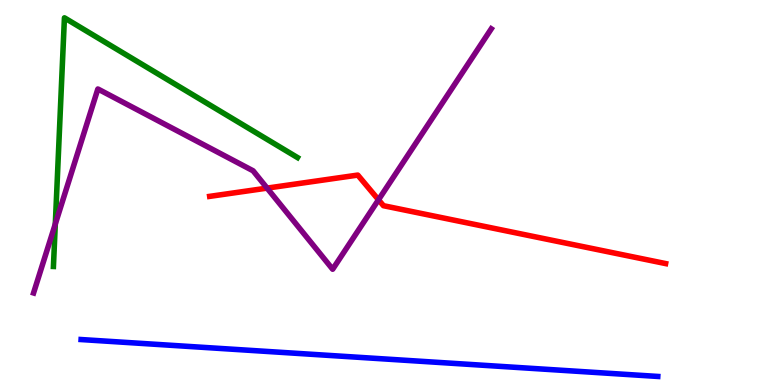[{'lines': ['blue', 'red'], 'intersections': []}, {'lines': ['green', 'red'], 'intersections': []}, {'lines': ['purple', 'red'], 'intersections': [{'x': 3.45, 'y': 5.11}, {'x': 4.88, 'y': 4.81}]}, {'lines': ['blue', 'green'], 'intersections': []}, {'lines': ['blue', 'purple'], 'intersections': []}, {'lines': ['green', 'purple'], 'intersections': [{'x': 0.714, 'y': 4.18}]}]